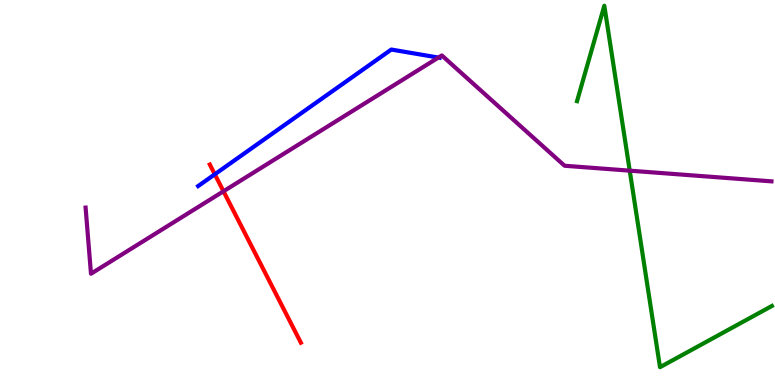[{'lines': ['blue', 'red'], 'intersections': [{'x': 2.77, 'y': 5.47}]}, {'lines': ['green', 'red'], 'intersections': []}, {'lines': ['purple', 'red'], 'intersections': [{'x': 2.88, 'y': 5.03}]}, {'lines': ['blue', 'green'], 'intersections': []}, {'lines': ['blue', 'purple'], 'intersections': [{'x': 5.66, 'y': 8.5}]}, {'lines': ['green', 'purple'], 'intersections': [{'x': 8.13, 'y': 5.57}]}]